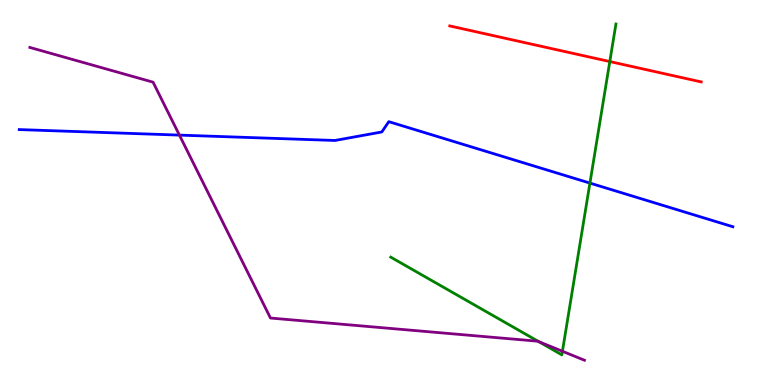[{'lines': ['blue', 'red'], 'intersections': []}, {'lines': ['green', 'red'], 'intersections': [{'x': 7.87, 'y': 8.4}]}, {'lines': ['purple', 'red'], 'intersections': []}, {'lines': ['blue', 'green'], 'intersections': [{'x': 7.61, 'y': 5.24}]}, {'lines': ['blue', 'purple'], 'intersections': [{'x': 2.32, 'y': 6.49}]}, {'lines': ['green', 'purple'], 'intersections': [{'x': 6.95, 'y': 1.13}, {'x': 7.26, 'y': 0.876}]}]